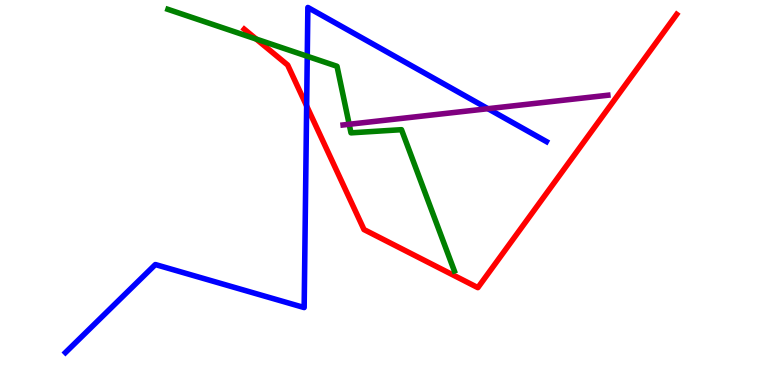[{'lines': ['blue', 'red'], 'intersections': [{'x': 3.96, 'y': 7.25}]}, {'lines': ['green', 'red'], 'intersections': [{'x': 3.31, 'y': 8.99}]}, {'lines': ['purple', 'red'], 'intersections': []}, {'lines': ['blue', 'green'], 'intersections': [{'x': 3.96, 'y': 8.54}]}, {'lines': ['blue', 'purple'], 'intersections': [{'x': 6.3, 'y': 7.18}]}, {'lines': ['green', 'purple'], 'intersections': [{'x': 4.51, 'y': 6.77}]}]